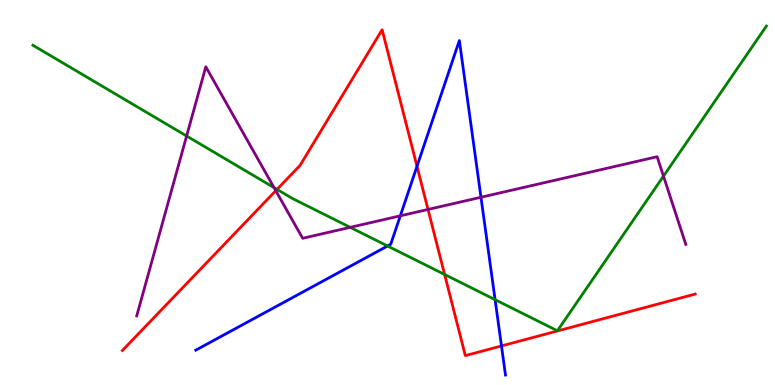[{'lines': ['blue', 'red'], 'intersections': [{'x': 5.38, 'y': 5.68}, {'x': 6.47, 'y': 1.01}]}, {'lines': ['green', 'red'], 'intersections': [{'x': 3.57, 'y': 5.08}, {'x': 5.74, 'y': 2.87}]}, {'lines': ['purple', 'red'], 'intersections': [{'x': 3.56, 'y': 5.05}, {'x': 5.52, 'y': 4.56}]}, {'lines': ['blue', 'green'], 'intersections': [{'x': 5.0, 'y': 3.61}, {'x': 6.39, 'y': 2.22}]}, {'lines': ['blue', 'purple'], 'intersections': [{'x': 5.17, 'y': 4.39}, {'x': 6.21, 'y': 4.88}]}, {'lines': ['green', 'purple'], 'intersections': [{'x': 2.41, 'y': 6.47}, {'x': 3.54, 'y': 5.13}, {'x': 4.52, 'y': 4.09}, {'x': 8.56, 'y': 5.43}]}]